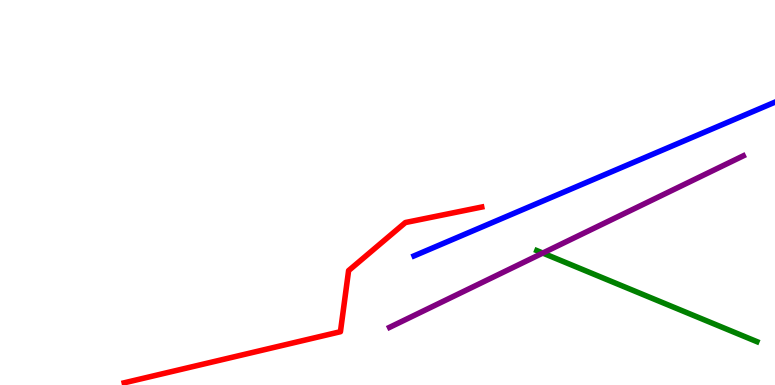[{'lines': ['blue', 'red'], 'intersections': []}, {'lines': ['green', 'red'], 'intersections': []}, {'lines': ['purple', 'red'], 'intersections': []}, {'lines': ['blue', 'green'], 'intersections': []}, {'lines': ['blue', 'purple'], 'intersections': []}, {'lines': ['green', 'purple'], 'intersections': [{'x': 7.0, 'y': 3.43}]}]